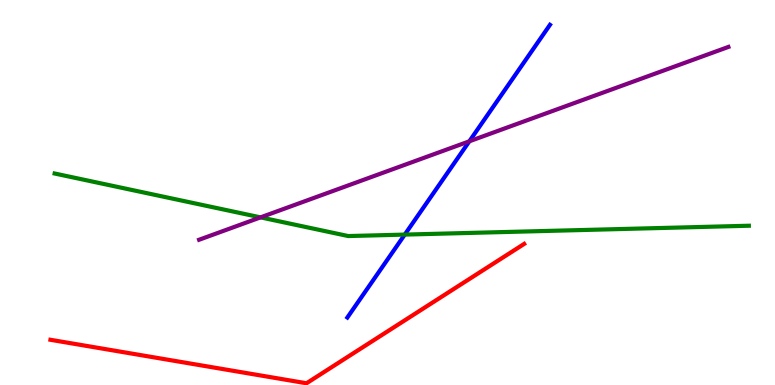[{'lines': ['blue', 'red'], 'intersections': []}, {'lines': ['green', 'red'], 'intersections': []}, {'lines': ['purple', 'red'], 'intersections': []}, {'lines': ['blue', 'green'], 'intersections': [{'x': 5.22, 'y': 3.91}]}, {'lines': ['blue', 'purple'], 'intersections': [{'x': 6.06, 'y': 6.33}]}, {'lines': ['green', 'purple'], 'intersections': [{'x': 3.36, 'y': 4.35}]}]